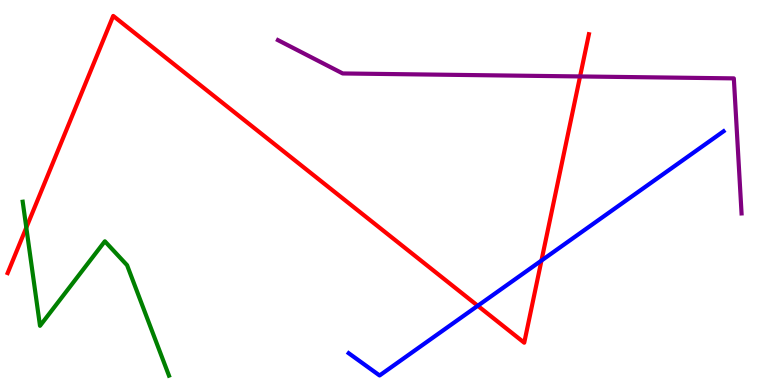[{'lines': ['blue', 'red'], 'intersections': [{'x': 6.16, 'y': 2.06}, {'x': 6.99, 'y': 3.23}]}, {'lines': ['green', 'red'], 'intersections': [{'x': 0.339, 'y': 4.09}]}, {'lines': ['purple', 'red'], 'intersections': [{'x': 7.48, 'y': 8.01}]}, {'lines': ['blue', 'green'], 'intersections': []}, {'lines': ['blue', 'purple'], 'intersections': []}, {'lines': ['green', 'purple'], 'intersections': []}]